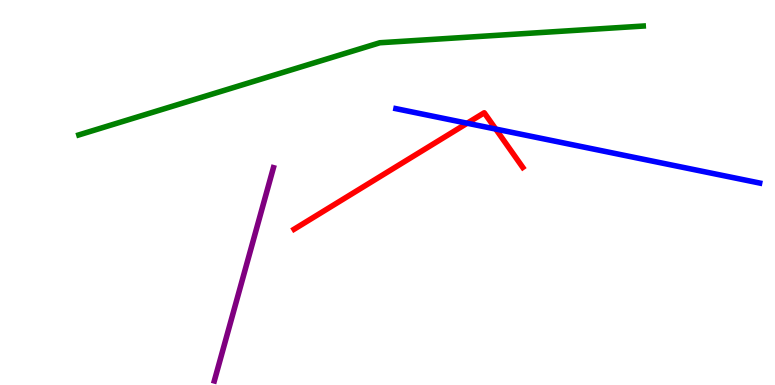[{'lines': ['blue', 'red'], 'intersections': [{'x': 6.03, 'y': 6.8}, {'x': 6.4, 'y': 6.65}]}, {'lines': ['green', 'red'], 'intersections': []}, {'lines': ['purple', 'red'], 'intersections': []}, {'lines': ['blue', 'green'], 'intersections': []}, {'lines': ['blue', 'purple'], 'intersections': []}, {'lines': ['green', 'purple'], 'intersections': []}]